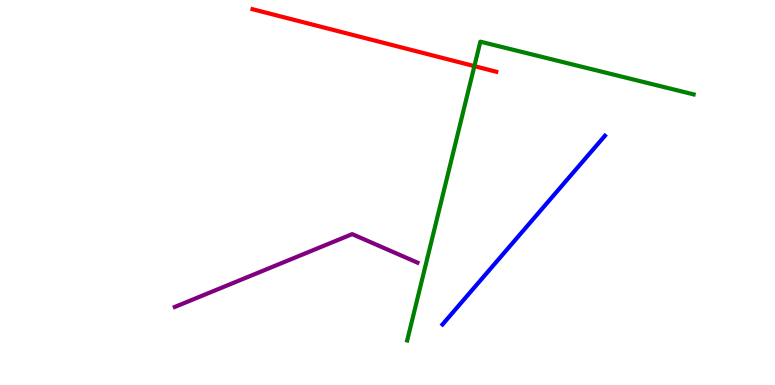[{'lines': ['blue', 'red'], 'intersections': []}, {'lines': ['green', 'red'], 'intersections': [{'x': 6.12, 'y': 8.28}]}, {'lines': ['purple', 'red'], 'intersections': []}, {'lines': ['blue', 'green'], 'intersections': []}, {'lines': ['blue', 'purple'], 'intersections': []}, {'lines': ['green', 'purple'], 'intersections': []}]